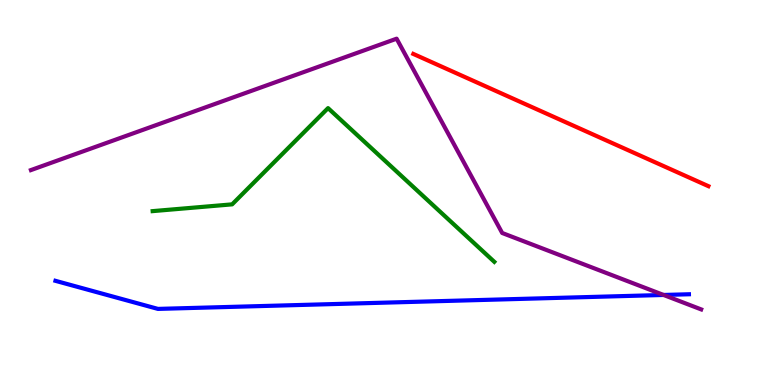[{'lines': ['blue', 'red'], 'intersections': []}, {'lines': ['green', 'red'], 'intersections': []}, {'lines': ['purple', 'red'], 'intersections': []}, {'lines': ['blue', 'green'], 'intersections': []}, {'lines': ['blue', 'purple'], 'intersections': [{'x': 8.56, 'y': 2.34}]}, {'lines': ['green', 'purple'], 'intersections': []}]